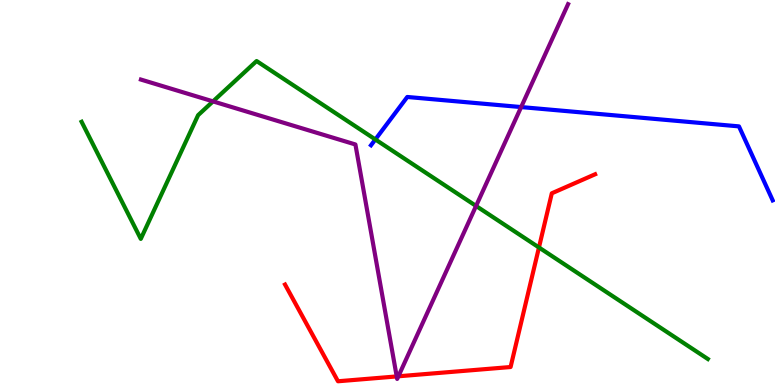[{'lines': ['blue', 'red'], 'intersections': []}, {'lines': ['green', 'red'], 'intersections': [{'x': 6.95, 'y': 3.57}]}, {'lines': ['purple', 'red'], 'intersections': [{'x': 5.12, 'y': 0.223}, {'x': 5.14, 'y': 0.226}]}, {'lines': ['blue', 'green'], 'intersections': [{'x': 4.84, 'y': 6.38}]}, {'lines': ['blue', 'purple'], 'intersections': [{'x': 6.72, 'y': 7.22}]}, {'lines': ['green', 'purple'], 'intersections': [{'x': 2.75, 'y': 7.37}, {'x': 6.14, 'y': 4.65}]}]